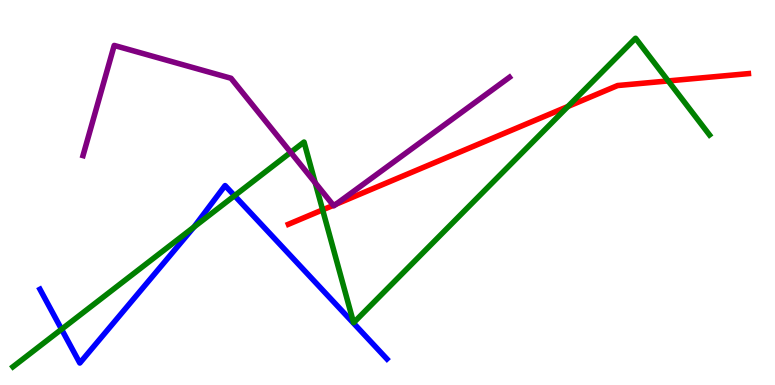[{'lines': ['blue', 'red'], 'intersections': []}, {'lines': ['green', 'red'], 'intersections': [{'x': 4.16, 'y': 4.55}, {'x': 7.33, 'y': 7.23}, {'x': 8.62, 'y': 7.9}]}, {'lines': ['purple', 'red'], 'intersections': [{'x': 4.3, 'y': 4.67}, {'x': 4.34, 'y': 4.7}]}, {'lines': ['blue', 'green'], 'intersections': [{'x': 0.794, 'y': 1.45}, {'x': 2.5, 'y': 4.1}, {'x': 3.03, 'y': 4.92}]}, {'lines': ['blue', 'purple'], 'intersections': []}, {'lines': ['green', 'purple'], 'intersections': [{'x': 3.75, 'y': 6.04}, {'x': 4.07, 'y': 5.25}]}]